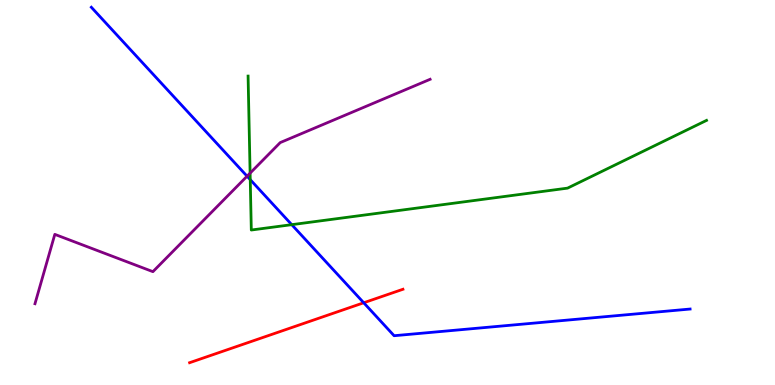[{'lines': ['blue', 'red'], 'intersections': [{'x': 4.69, 'y': 2.14}]}, {'lines': ['green', 'red'], 'intersections': []}, {'lines': ['purple', 'red'], 'intersections': []}, {'lines': ['blue', 'green'], 'intersections': [{'x': 3.23, 'y': 5.33}, {'x': 3.76, 'y': 4.16}]}, {'lines': ['blue', 'purple'], 'intersections': [{'x': 3.19, 'y': 5.42}]}, {'lines': ['green', 'purple'], 'intersections': [{'x': 3.23, 'y': 5.5}]}]